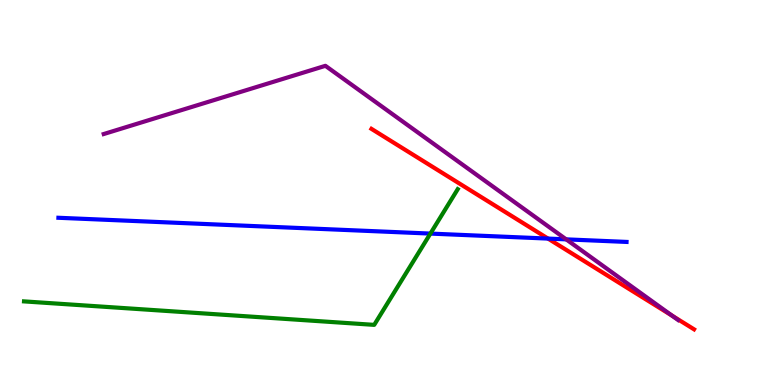[{'lines': ['blue', 'red'], 'intersections': [{'x': 7.07, 'y': 3.8}]}, {'lines': ['green', 'red'], 'intersections': []}, {'lines': ['purple', 'red'], 'intersections': [{'x': 8.67, 'y': 1.8}]}, {'lines': ['blue', 'green'], 'intersections': [{'x': 5.55, 'y': 3.93}]}, {'lines': ['blue', 'purple'], 'intersections': [{'x': 7.31, 'y': 3.78}]}, {'lines': ['green', 'purple'], 'intersections': []}]